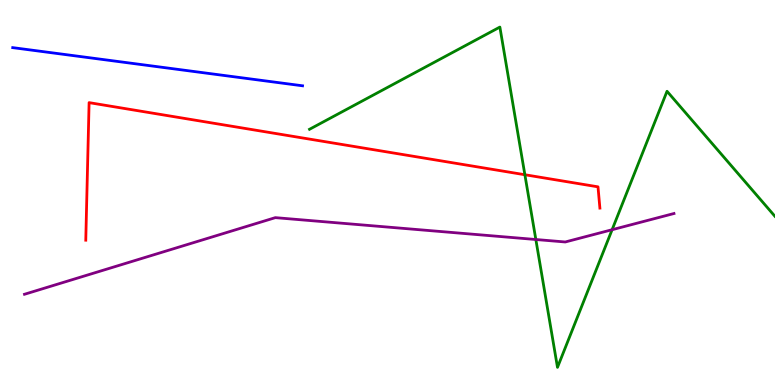[{'lines': ['blue', 'red'], 'intersections': []}, {'lines': ['green', 'red'], 'intersections': [{'x': 6.77, 'y': 5.46}]}, {'lines': ['purple', 'red'], 'intersections': []}, {'lines': ['blue', 'green'], 'intersections': []}, {'lines': ['blue', 'purple'], 'intersections': []}, {'lines': ['green', 'purple'], 'intersections': [{'x': 6.91, 'y': 3.78}, {'x': 7.9, 'y': 4.03}]}]